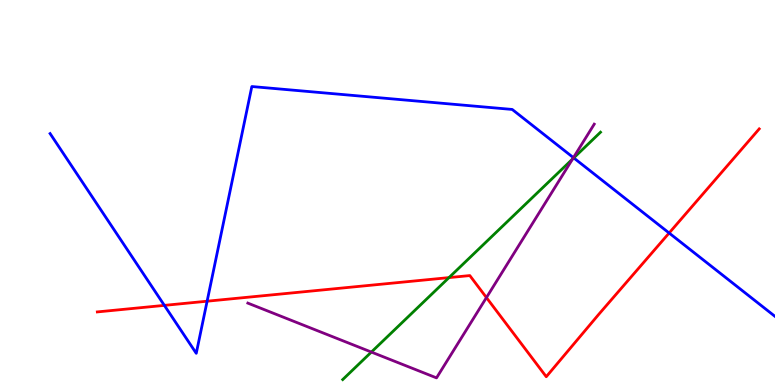[{'lines': ['blue', 'red'], 'intersections': [{'x': 2.12, 'y': 2.07}, {'x': 2.67, 'y': 2.18}, {'x': 8.63, 'y': 3.95}]}, {'lines': ['green', 'red'], 'intersections': [{'x': 5.79, 'y': 2.79}]}, {'lines': ['purple', 'red'], 'intersections': [{'x': 6.28, 'y': 2.27}]}, {'lines': ['blue', 'green'], 'intersections': [{'x': 7.4, 'y': 5.9}]}, {'lines': ['blue', 'purple'], 'intersections': [{'x': 7.4, 'y': 5.91}]}, {'lines': ['green', 'purple'], 'intersections': [{'x': 4.79, 'y': 0.855}, {'x': 7.39, 'y': 5.87}]}]